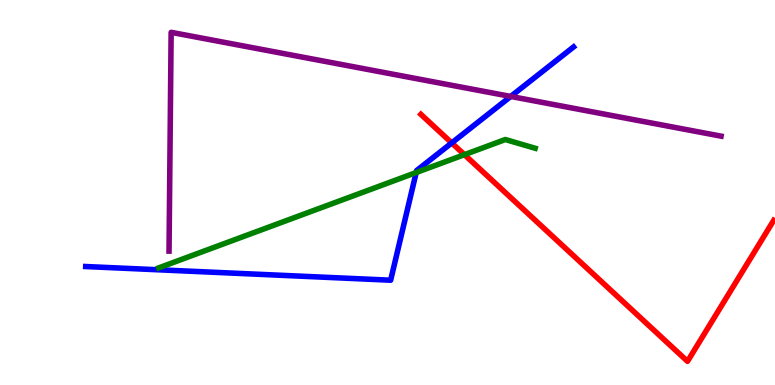[{'lines': ['blue', 'red'], 'intersections': [{'x': 5.83, 'y': 6.29}]}, {'lines': ['green', 'red'], 'intersections': [{'x': 5.99, 'y': 5.98}]}, {'lines': ['purple', 'red'], 'intersections': []}, {'lines': ['blue', 'green'], 'intersections': [{'x': 5.37, 'y': 5.52}]}, {'lines': ['blue', 'purple'], 'intersections': [{'x': 6.59, 'y': 7.5}]}, {'lines': ['green', 'purple'], 'intersections': []}]